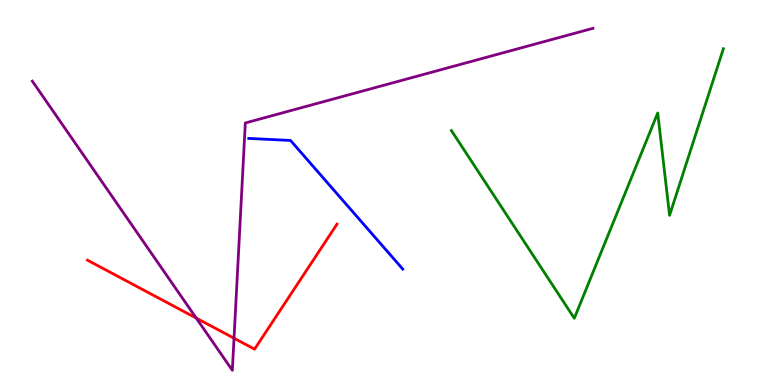[{'lines': ['blue', 'red'], 'intersections': []}, {'lines': ['green', 'red'], 'intersections': []}, {'lines': ['purple', 'red'], 'intersections': [{'x': 2.53, 'y': 1.74}, {'x': 3.02, 'y': 1.22}]}, {'lines': ['blue', 'green'], 'intersections': []}, {'lines': ['blue', 'purple'], 'intersections': []}, {'lines': ['green', 'purple'], 'intersections': []}]